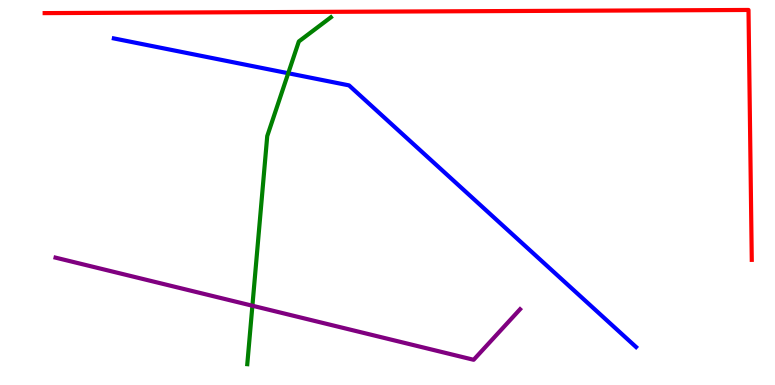[{'lines': ['blue', 'red'], 'intersections': []}, {'lines': ['green', 'red'], 'intersections': []}, {'lines': ['purple', 'red'], 'intersections': []}, {'lines': ['blue', 'green'], 'intersections': [{'x': 3.72, 'y': 8.1}]}, {'lines': ['blue', 'purple'], 'intersections': []}, {'lines': ['green', 'purple'], 'intersections': [{'x': 3.26, 'y': 2.06}]}]